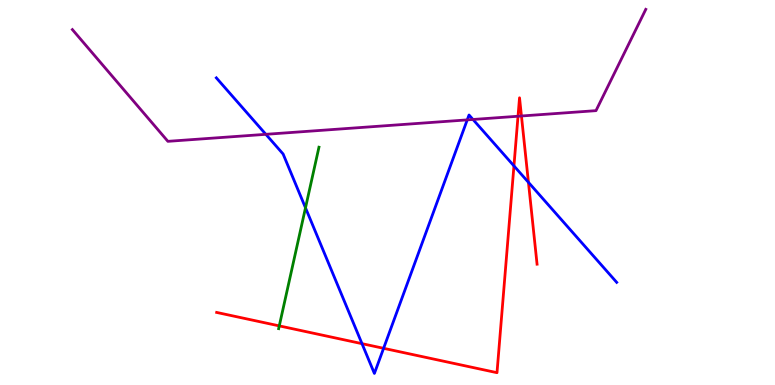[{'lines': ['blue', 'red'], 'intersections': [{'x': 4.67, 'y': 1.07}, {'x': 4.95, 'y': 0.953}, {'x': 6.63, 'y': 5.69}, {'x': 6.82, 'y': 5.26}]}, {'lines': ['green', 'red'], 'intersections': [{'x': 3.6, 'y': 1.54}]}, {'lines': ['purple', 'red'], 'intersections': [{'x': 6.68, 'y': 6.98}, {'x': 6.73, 'y': 6.99}]}, {'lines': ['blue', 'green'], 'intersections': [{'x': 3.94, 'y': 4.6}]}, {'lines': ['blue', 'purple'], 'intersections': [{'x': 3.43, 'y': 6.51}, {'x': 6.03, 'y': 6.89}, {'x': 6.1, 'y': 6.9}]}, {'lines': ['green', 'purple'], 'intersections': []}]